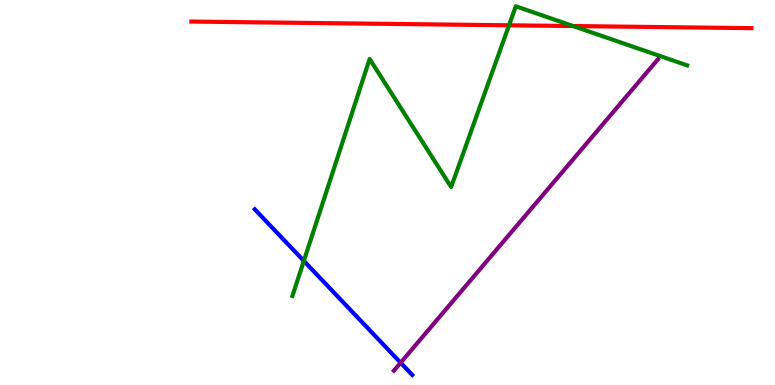[{'lines': ['blue', 'red'], 'intersections': []}, {'lines': ['green', 'red'], 'intersections': [{'x': 6.57, 'y': 9.34}, {'x': 7.39, 'y': 9.32}]}, {'lines': ['purple', 'red'], 'intersections': []}, {'lines': ['blue', 'green'], 'intersections': [{'x': 3.92, 'y': 3.22}]}, {'lines': ['blue', 'purple'], 'intersections': [{'x': 5.17, 'y': 0.578}]}, {'lines': ['green', 'purple'], 'intersections': []}]